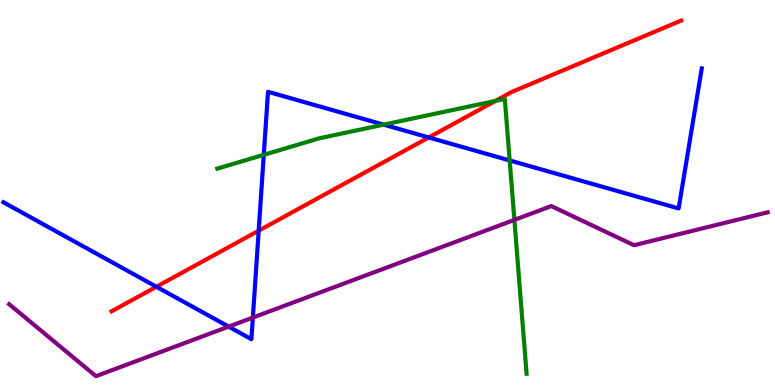[{'lines': ['blue', 'red'], 'intersections': [{'x': 2.02, 'y': 2.55}, {'x': 3.34, 'y': 4.01}, {'x': 5.53, 'y': 6.43}]}, {'lines': ['green', 'red'], 'intersections': [{'x': 6.39, 'y': 7.38}]}, {'lines': ['purple', 'red'], 'intersections': []}, {'lines': ['blue', 'green'], 'intersections': [{'x': 3.4, 'y': 5.98}, {'x': 4.95, 'y': 6.76}, {'x': 6.58, 'y': 5.83}]}, {'lines': ['blue', 'purple'], 'intersections': [{'x': 2.95, 'y': 1.52}, {'x': 3.26, 'y': 1.75}]}, {'lines': ['green', 'purple'], 'intersections': [{'x': 6.64, 'y': 4.29}]}]